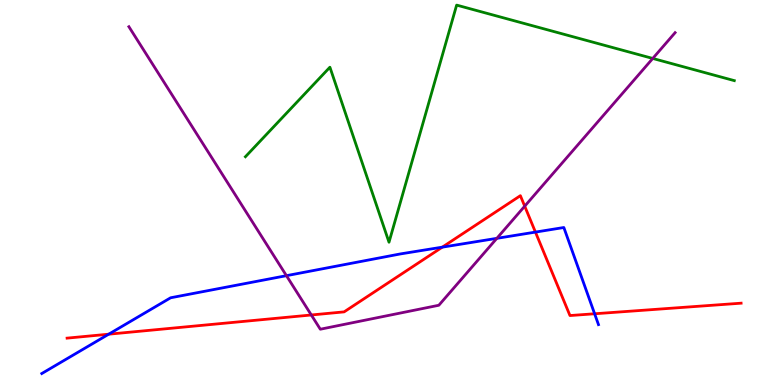[{'lines': ['blue', 'red'], 'intersections': [{'x': 1.4, 'y': 1.32}, {'x': 5.71, 'y': 3.58}, {'x': 6.91, 'y': 3.97}, {'x': 7.67, 'y': 1.85}]}, {'lines': ['green', 'red'], 'intersections': []}, {'lines': ['purple', 'red'], 'intersections': [{'x': 4.02, 'y': 1.82}, {'x': 6.77, 'y': 4.64}]}, {'lines': ['blue', 'green'], 'intersections': []}, {'lines': ['blue', 'purple'], 'intersections': [{'x': 3.7, 'y': 2.84}, {'x': 6.41, 'y': 3.81}]}, {'lines': ['green', 'purple'], 'intersections': [{'x': 8.42, 'y': 8.48}]}]